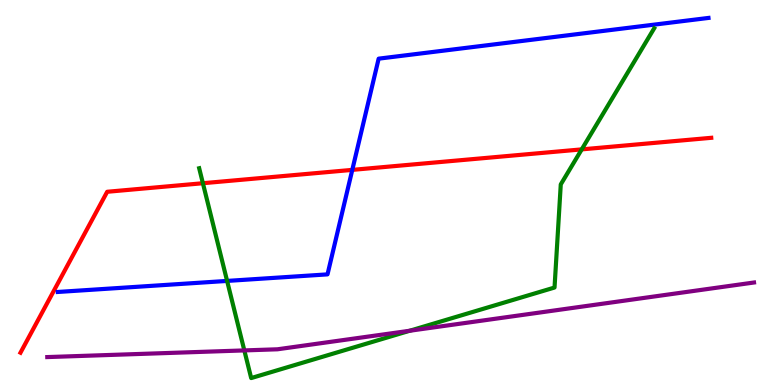[{'lines': ['blue', 'red'], 'intersections': [{'x': 4.55, 'y': 5.59}]}, {'lines': ['green', 'red'], 'intersections': [{'x': 2.62, 'y': 5.24}, {'x': 7.51, 'y': 6.12}]}, {'lines': ['purple', 'red'], 'intersections': []}, {'lines': ['blue', 'green'], 'intersections': [{'x': 2.93, 'y': 2.7}]}, {'lines': ['blue', 'purple'], 'intersections': []}, {'lines': ['green', 'purple'], 'intersections': [{'x': 3.15, 'y': 0.898}, {'x': 5.29, 'y': 1.41}]}]